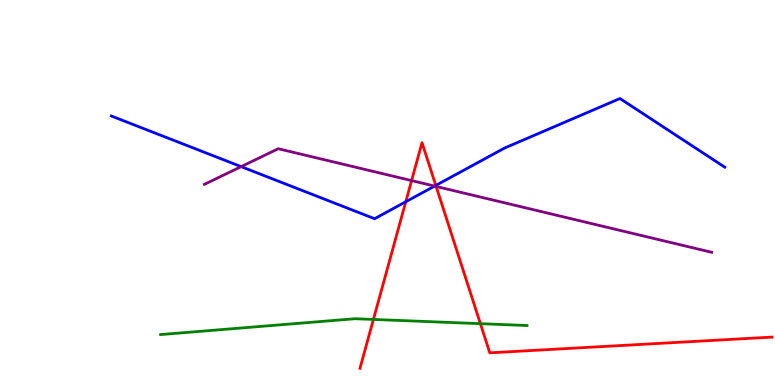[{'lines': ['blue', 'red'], 'intersections': [{'x': 5.24, 'y': 4.76}, {'x': 5.62, 'y': 5.18}]}, {'lines': ['green', 'red'], 'intersections': [{'x': 4.82, 'y': 1.7}, {'x': 6.2, 'y': 1.59}]}, {'lines': ['purple', 'red'], 'intersections': [{'x': 5.31, 'y': 5.31}, {'x': 5.63, 'y': 5.16}]}, {'lines': ['blue', 'green'], 'intersections': []}, {'lines': ['blue', 'purple'], 'intersections': [{'x': 3.11, 'y': 5.67}, {'x': 5.61, 'y': 5.17}]}, {'lines': ['green', 'purple'], 'intersections': []}]